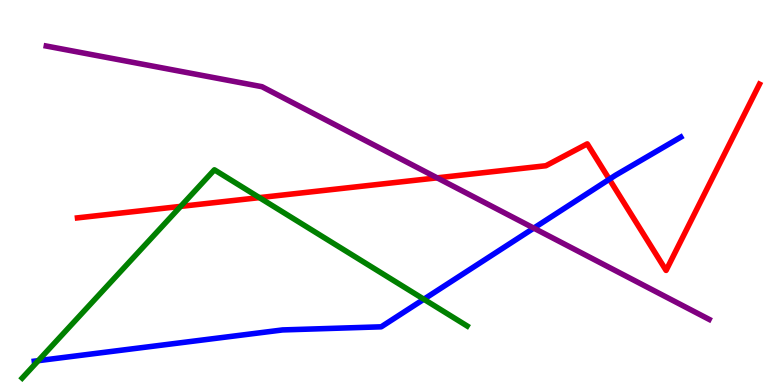[{'lines': ['blue', 'red'], 'intersections': [{'x': 7.86, 'y': 5.34}]}, {'lines': ['green', 'red'], 'intersections': [{'x': 2.33, 'y': 4.64}, {'x': 3.35, 'y': 4.87}]}, {'lines': ['purple', 'red'], 'intersections': [{'x': 5.64, 'y': 5.38}]}, {'lines': ['blue', 'green'], 'intersections': [{'x': 0.494, 'y': 0.632}, {'x': 5.47, 'y': 2.23}]}, {'lines': ['blue', 'purple'], 'intersections': [{'x': 6.89, 'y': 4.07}]}, {'lines': ['green', 'purple'], 'intersections': []}]